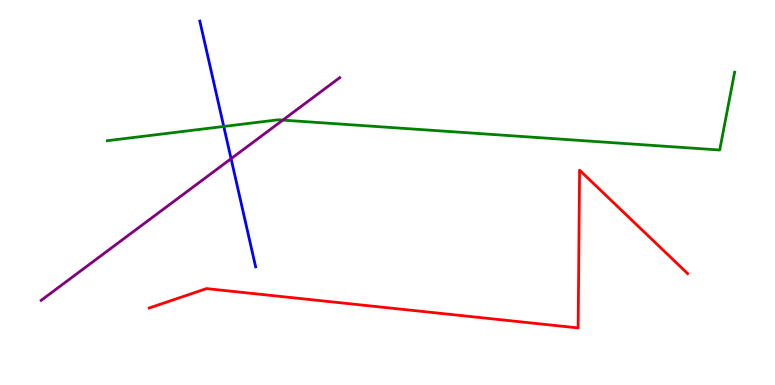[{'lines': ['blue', 'red'], 'intersections': []}, {'lines': ['green', 'red'], 'intersections': []}, {'lines': ['purple', 'red'], 'intersections': []}, {'lines': ['blue', 'green'], 'intersections': [{'x': 2.89, 'y': 6.72}]}, {'lines': ['blue', 'purple'], 'intersections': [{'x': 2.98, 'y': 5.88}]}, {'lines': ['green', 'purple'], 'intersections': [{'x': 3.65, 'y': 6.88}]}]